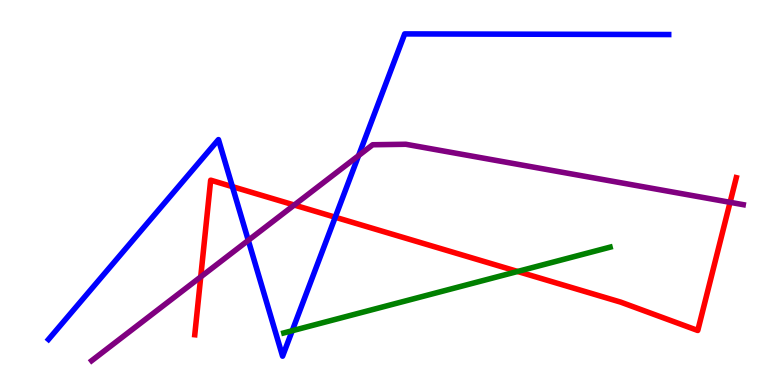[{'lines': ['blue', 'red'], 'intersections': [{'x': 3.0, 'y': 5.15}, {'x': 4.33, 'y': 4.36}]}, {'lines': ['green', 'red'], 'intersections': [{'x': 6.68, 'y': 2.95}]}, {'lines': ['purple', 'red'], 'intersections': [{'x': 2.59, 'y': 2.81}, {'x': 3.8, 'y': 4.67}, {'x': 9.42, 'y': 4.75}]}, {'lines': ['blue', 'green'], 'intersections': [{'x': 3.77, 'y': 1.41}]}, {'lines': ['blue', 'purple'], 'intersections': [{'x': 3.2, 'y': 3.76}, {'x': 4.63, 'y': 5.96}]}, {'lines': ['green', 'purple'], 'intersections': []}]